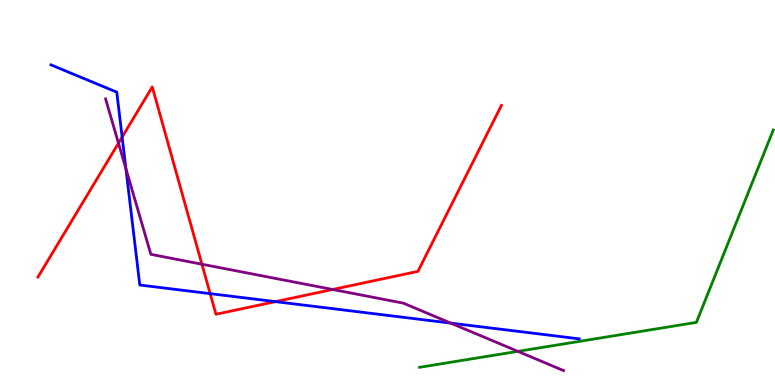[{'lines': ['blue', 'red'], 'intersections': [{'x': 1.58, 'y': 6.44}, {'x': 2.71, 'y': 2.37}, {'x': 3.55, 'y': 2.17}]}, {'lines': ['green', 'red'], 'intersections': []}, {'lines': ['purple', 'red'], 'intersections': [{'x': 1.53, 'y': 6.28}, {'x': 2.61, 'y': 3.14}, {'x': 4.29, 'y': 2.48}]}, {'lines': ['blue', 'green'], 'intersections': []}, {'lines': ['blue', 'purple'], 'intersections': [{'x': 1.62, 'y': 5.62}, {'x': 5.82, 'y': 1.61}]}, {'lines': ['green', 'purple'], 'intersections': [{'x': 6.68, 'y': 0.874}]}]